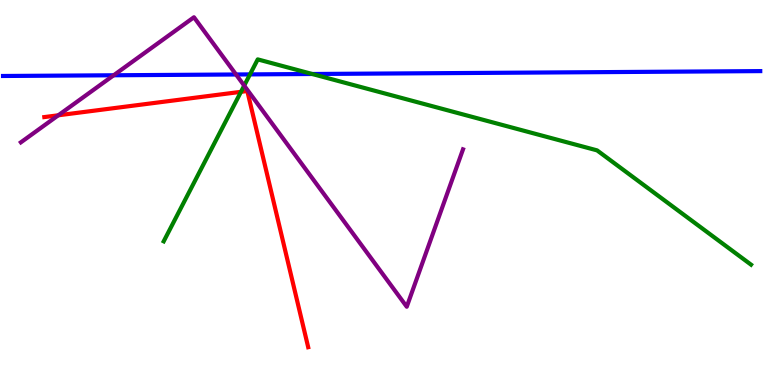[{'lines': ['blue', 'red'], 'intersections': []}, {'lines': ['green', 'red'], 'intersections': [{'x': 3.11, 'y': 7.61}]}, {'lines': ['purple', 'red'], 'intersections': [{'x': 0.752, 'y': 7.01}]}, {'lines': ['blue', 'green'], 'intersections': [{'x': 3.23, 'y': 8.07}, {'x': 4.03, 'y': 8.08}]}, {'lines': ['blue', 'purple'], 'intersections': [{'x': 1.47, 'y': 8.04}, {'x': 3.05, 'y': 8.07}]}, {'lines': ['green', 'purple'], 'intersections': [{'x': 3.15, 'y': 7.78}]}]